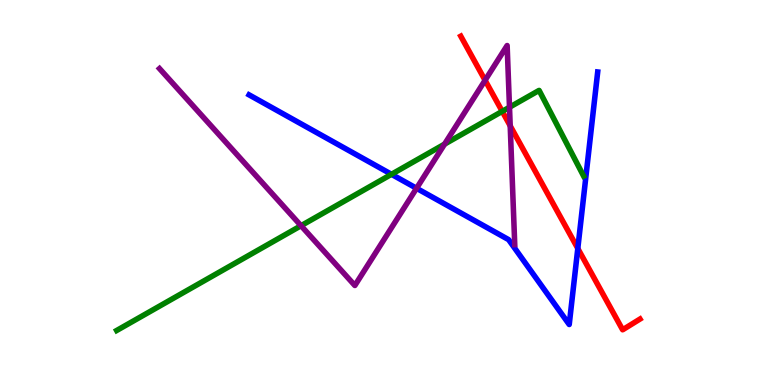[{'lines': ['blue', 'red'], 'intersections': [{'x': 7.46, 'y': 3.55}]}, {'lines': ['green', 'red'], 'intersections': [{'x': 6.48, 'y': 7.11}]}, {'lines': ['purple', 'red'], 'intersections': [{'x': 6.26, 'y': 7.91}, {'x': 6.58, 'y': 6.73}]}, {'lines': ['blue', 'green'], 'intersections': [{'x': 5.05, 'y': 5.47}]}, {'lines': ['blue', 'purple'], 'intersections': [{'x': 5.37, 'y': 5.11}]}, {'lines': ['green', 'purple'], 'intersections': [{'x': 3.88, 'y': 4.14}, {'x': 5.74, 'y': 6.26}, {'x': 6.57, 'y': 7.21}]}]